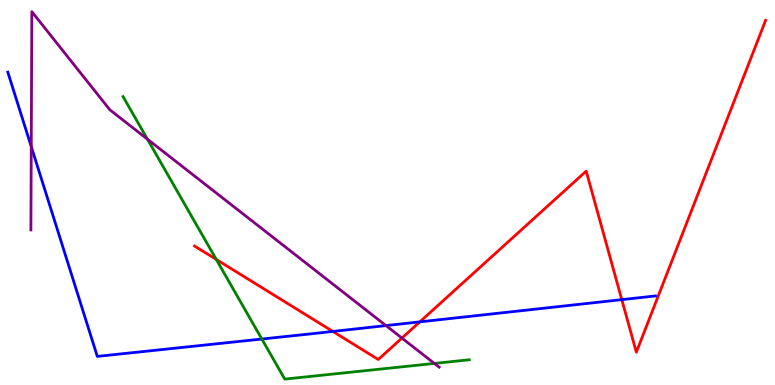[{'lines': ['blue', 'red'], 'intersections': [{'x': 4.29, 'y': 1.39}, {'x': 5.42, 'y': 1.64}, {'x': 8.02, 'y': 2.22}]}, {'lines': ['green', 'red'], 'intersections': [{'x': 2.79, 'y': 3.26}]}, {'lines': ['purple', 'red'], 'intersections': [{'x': 5.19, 'y': 1.22}]}, {'lines': ['blue', 'green'], 'intersections': [{'x': 3.38, 'y': 1.19}]}, {'lines': ['blue', 'purple'], 'intersections': [{'x': 0.403, 'y': 6.19}, {'x': 4.98, 'y': 1.54}]}, {'lines': ['green', 'purple'], 'intersections': [{'x': 1.9, 'y': 6.38}, {'x': 5.6, 'y': 0.56}]}]